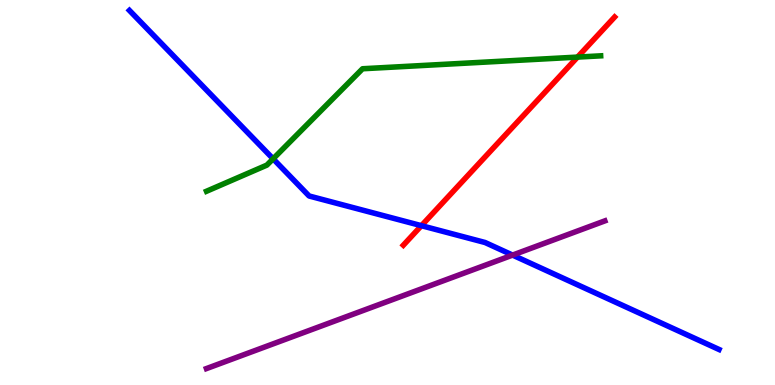[{'lines': ['blue', 'red'], 'intersections': [{'x': 5.44, 'y': 4.14}]}, {'lines': ['green', 'red'], 'intersections': [{'x': 7.45, 'y': 8.52}]}, {'lines': ['purple', 'red'], 'intersections': []}, {'lines': ['blue', 'green'], 'intersections': [{'x': 3.52, 'y': 5.87}]}, {'lines': ['blue', 'purple'], 'intersections': [{'x': 6.61, 'y': 3.37}]}, {'lines': ['green', 'purple'], 'intersections': []}]